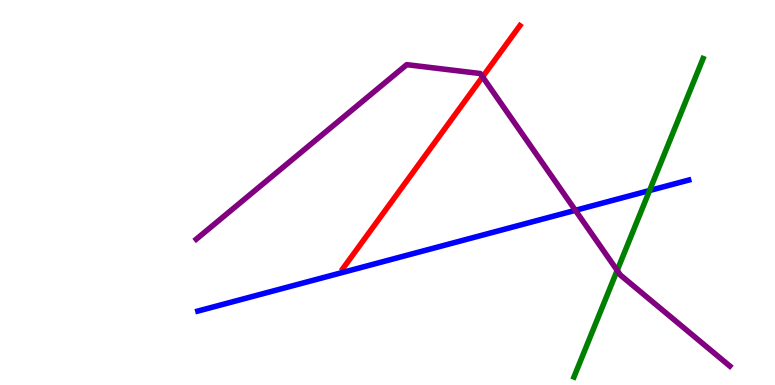[{'lines': ['blue', 'red'], 'intersections': []}, {'lines': ['green', 'red'], 'intersections': []}, {'lines': ['purple', 'red'], 'intersections': [{'x': 6.23, 'y': 8.0}]}, {'lines': ['blue', 'green'], 'intersections': [{'x': 8.38, 'y': 5.05}]}, {'lines': ['blue', 'purple'], 'intersections': [{'x': 7.42, 'y': 4.54}]}, {'lines': ['green', 'purple'], 'intersections': [{'x': 7.96, 'y': 2.98}]}]